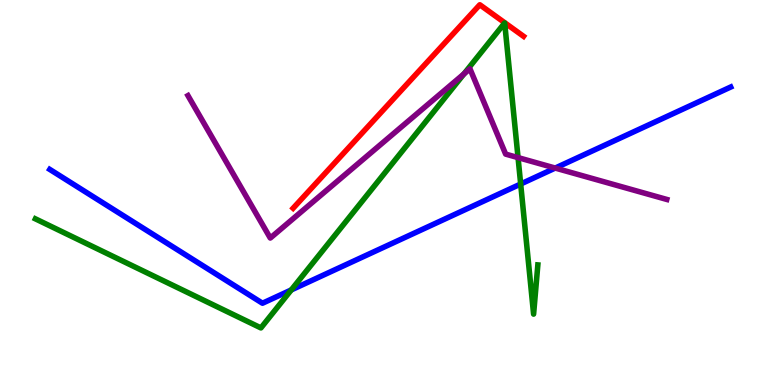[{'lines': ['blue', 'red'], 'intersections': []}, {'lines': ['green', 'red'], 'intersections': []}, {'lines': ['purple', 'red'], 'intersections': []}, {'lines': ['blue', 'green'], 'intersections': [{'x': 3.76, 'y': 2.47}, {'x': 6.72, 'y': 5.22}]}, {'lines': ['blue', 'purple'], 'intersections': [{'x': 7.16, 'y': 5.63}]}, {'lines': ['green', 'purple'], 'intersections': [{'x': 5.99, 'y': 8.08}, {'x': 6.68, 'y': 5.91}]}]